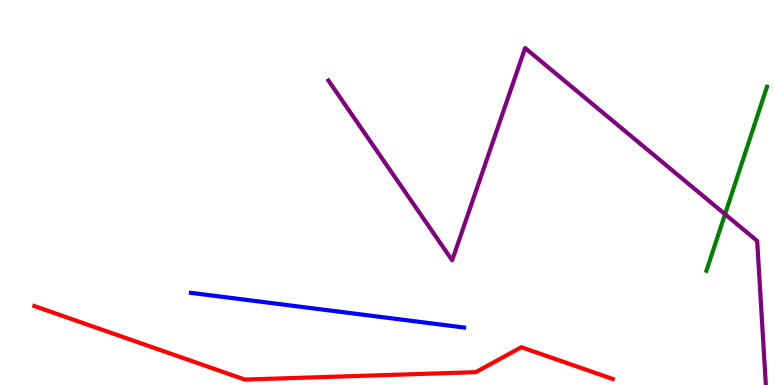[{'lines': ['blue', 'red'], 'intersections': []}, {'lines': ['green', 'red'], 'intersections': []}, {'lines': ['purple', 'red'], 'intersections': []}, {'lines': ['blue', 'green'], 'intersections': []}, {'lines': ['blue', 'purple'], 'intersections': []}, {'lines': ['green', 'purple'], 'intersections': [{'x': 9.36, 'y': 4.44}]}]